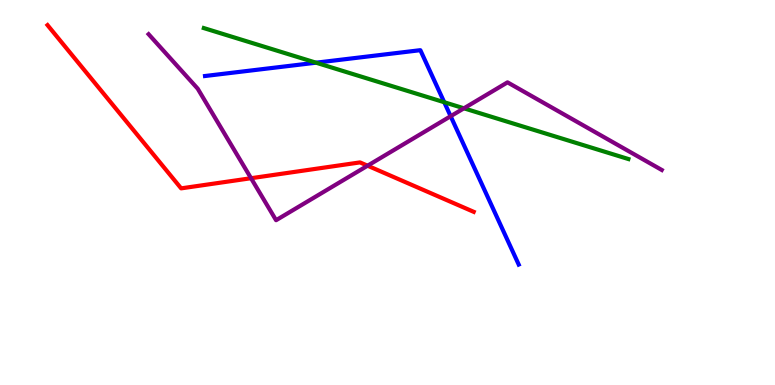[{'lines': ['blue', 'red'], 'intersections': []}, {'lines': ['green', 'red'], 'intersections': []}, {'lines': ['purple', 'red'], 'intersections': [{'x': 3.24, 'y': 5.37}, {'x': 4.74, 'y': 5.7}]}, {'lines': ['blue', 'green'], 'intersections': [{'x': 4.08, 'y': 8.37}, {'x': 5.73, 'y': 7.34}]}, {'lines': ['blue', 'purple'], 'intersections': [{'x': 5.81, 'y': 6.98}]}, {'lines': ['green', 'purple'], 'intersections': [{'x': 5.99, 'y': 7.19}]}]